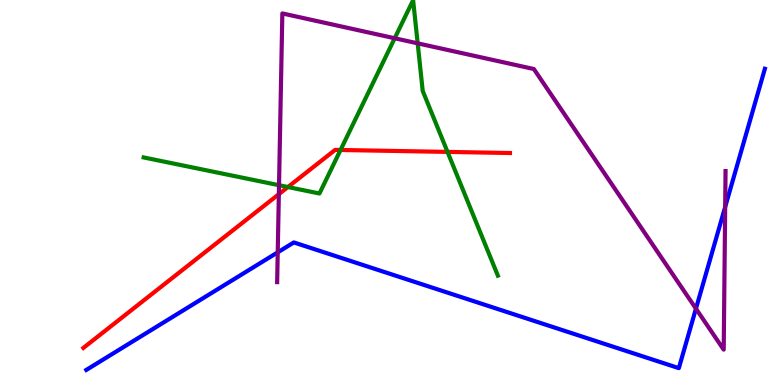[{'lines': ['blue', 'red'], 'intersections': []}, {'lines': ['green', 'red'], 'intersections': [{'x': 3.72, 'y': 5.14}, {'x': 4.39, 'y': 6.1}, {'x': 5.77, 'y': 6.05}]}, {'lines': ['purple', 'red'], 'intersections': [{'x': 3.6, 'y': 4.96}]}, {'lines': ['blue', 'green'], 'intersections': []}, {'lines': ['blue', 'purple'], 'intersections': [{'x': 3.58, 'y': 3.45}, {'x': 8.98, 'y': 1.98}, {'x': 9.36, 'y': 4.62}]}, {'lines': ['green', 'purple'], 'intersections': [{'x': 3.6, 'y': 5.19}, {'x': 5.09, 'y': 9.01}, {'x': 5.39, 'y': 8.87}]}]